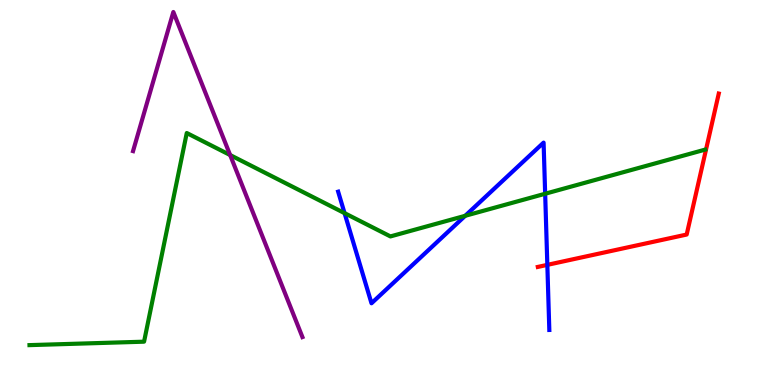[{'lines': ['blue', 'red'], 'intersections': [{'x': 7.06, 'y': 3.12}]}, {'lines': ['green', 'red'], 'intersections': []}, {'lines': ['purple', 'red'], 'intersections': []}, {'lines': ['blue', 'green'], 'intersections': [{'x': 4.45, 'y': 4.46}, {'x': 6.0, 'y': 4.39}, {'x': 7.03, 'y': 4.97}]}, {'lines': ['blue', 'purple'], 'intersections': []}, {'lines': ['green', 'purple'], 'intersections': [{'x': 2.97, 'y': 5.97}]}]